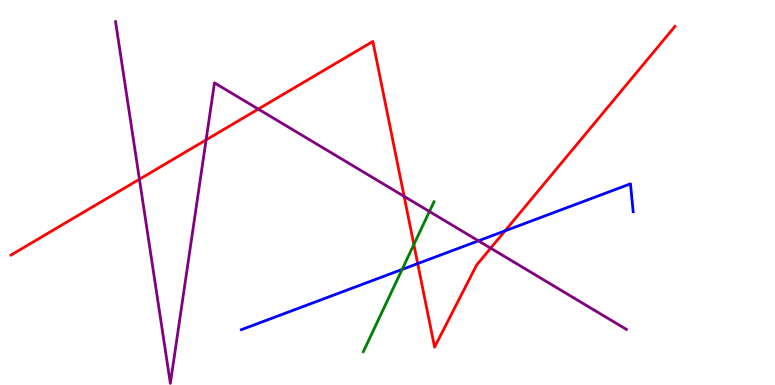[{'lines': ['blue', 'red'], 'intersections': [{'x': 5.39, 'y': 3.15}, {'x': 6.52, 'y': 4.0}]}, {'lines': ['green', 'red'], 'intersections': [{'x': 5.34, 'y': 3.65}]}, {'lines': ['purple', 'red'], 'intersections': [{'x': 1.8, 'y': 5.34}, {'x': 2.66, 'y': 6.37}, {'x': 3.33, 'y': 7.17}, {'x': 5.21, 'y': 4.9}, {'x': 6.33, 'y': 3.55}]}, {'lines': ['blue', 'green'], 'intersections': [{'x': 5.19, 'y': 3.0}]}, {'lines': ['blue', 'purple'], 'intersections': [{'x': 6.17, 'y': 3.74}]}, {'lines': ['green', 'purple'], 'intersections': [{'x': 5.54, 'y': 4.51}]}]